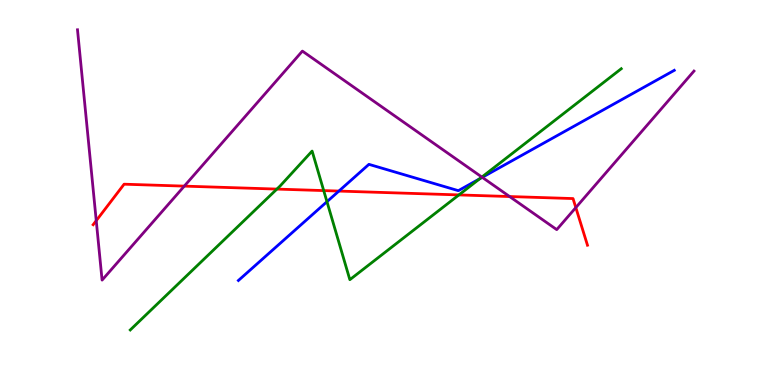[{'lines': ['blue', 'red'], 'intersections': [{'x': 4.37, 'y': 5.04}]}, {'lines': ['green', 'red'], 'intersections': [{'x': 3.57, 'y': 5.09}, {'x': 4.18, 'y': 5.05}, {'x': 5.92, 'y': 4.94}]}, {'lines': ['purple', 'red'], 'intersections': [{'x': 1.24, 'y': 4.27}, {'x': 2.38, 'y': 5.17}, {'x': 6.58, 'y': 4.9}, {'x': 7.43, 'y': 4.61}]}, {'lines': ['blue', 'green'], 'intersections': [{'x': 4.22, 'y': 4.76}, {'x': 6.19, 'y': 5.36}]}, {'lines': ['blue', 'purple'], 'intersections': [{'x': 6.22, 'y': 5.39}]}, {'lines': ['green', 'purple'], 'intersections': [{'x': 6.22, 'y': 5.4}]}]